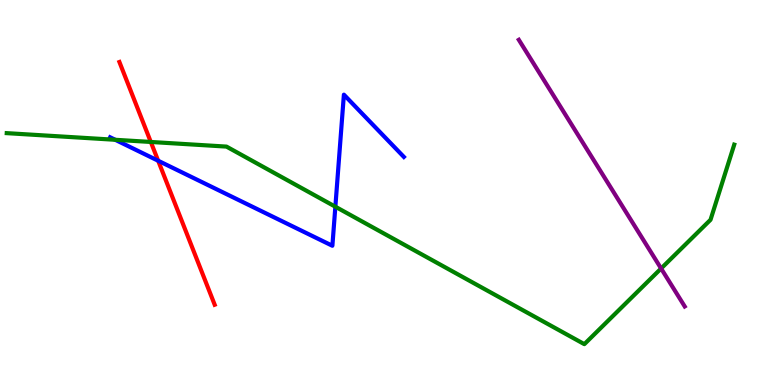[{'lines': ['blue', 'red'], 'intersections': [{'x': 2.04, 'y': 5.82}]}, {'lines': ['green', 'red'], 'intersections': [{'x': 1.95, 'y': 6.31}]}, {'lines': ['purple', 'red'], 'intersections': []}, {'lines': ['blue', 'green'], 'intersections': [{'x': 1.49, 'y': 6.37}, {'x': 4.33, 'y': 4.63}]}, {'lines': ['blue', 'purple'], 'intersections': []}, {'lines': ['green', 'purple'], 'intersections': [{'x': 8.53, 'y': 3.03}]}]